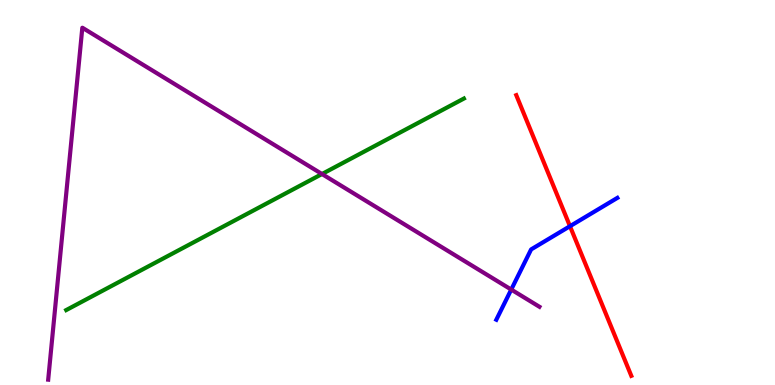[{'lines': ['blue', 'red'], 'intersections': [{'x': 7.35, 'y': 4.12}]}, {'lines': ['green', 'red'], 'intersections': []}, {'lines': ['purple', 'red'], 'intersections': []}, {'lines': ['blue', 'green'], 'intersections': []}, {'lines': ['blue', 'purple'], 'intersections': [{'x': 6.6, 'y': 2.48}]}, {'lines': ['green', 'purple'], 'intersections': [{'x': 4.15, 'y': 5.48}]}]